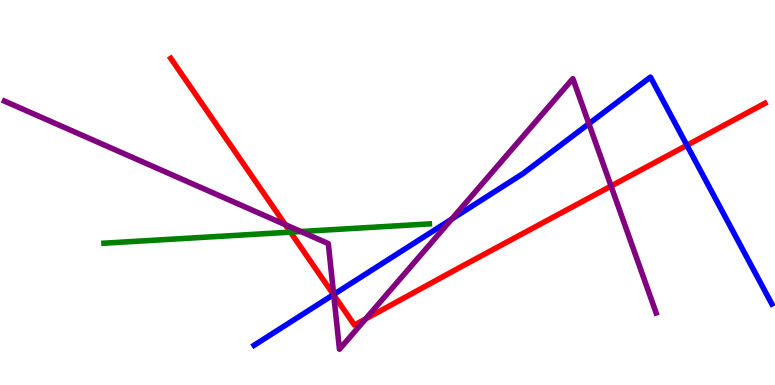[{'lines': ['blue', 'red'], 'intersections': [{'x': 4.3, 'y': 2.35}, {'x': 8.86, 'y': 6.23}]}, {'lines': ['green', 'red'], 'intersections': [{'x': 3.75, 'y': 3.97}]}, {'lines': ['purple', 'red'], 'intersections': [{'x': 3.68, 'y': 4.16}, {'x': 4.31, 'y': 2.34}, {'x': 4.72, 'y': 1.72}, {'x': 7.88, 'y': 5.17}]}, {'lines': ['blue', 'green'], 'intersections': []}, {'lines': ['blue', 'purple'], 'intersections': [{'x': 4.31, 'y': 2.35}, {'x': 5.83, 'y': 4.31}, {'x': 7.6, 'y': 6.79}]}, {'lines': ['green', 'purple'], 'intersections': [{'x': 3.88, 'y': 3.99}]}]